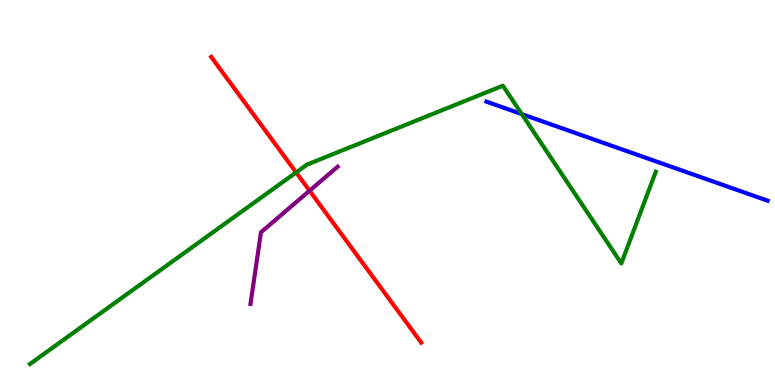[{'lines': ['blue', 'red'], 'intersections': []}, {'lines': ['green', 'red'], 'intersections': [{'x': 3.82, 'y': 5.52}]}, {'lines': ['purple', 'red'], 'intersections': [{'x': 3.99, 'y': 5.05}]}, {'lines': ['blue', 'green'], 'intersections': [{'x': 6.73, 'y': 7.04}]}, {'lines': ['blue', 'purple'], 'intersections': []}, {'lines': ['green', 'purple'], 'intersections': []}]